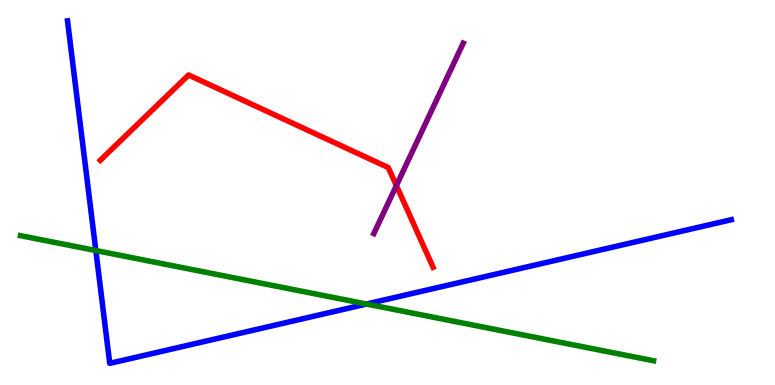[{'lines': ['blue', 'red'], 'intersections': []}, {'lines': ['green', 'red'], 'intersections': []}, {'lines': ['purple', 'red'], 'intersections': [{'x': 5.11, 'y': 5.18}]}, {'lines': ['blue', 'green'], 'intersections': [{'x': 1.24, 'y': 3.49}, {'x': 4.73, 'y': 2.1}]}, {'lines': ['blue', 'purple'], 'intersections': []}, {'lines': ['green', 'purple'], 'intersections': []}]